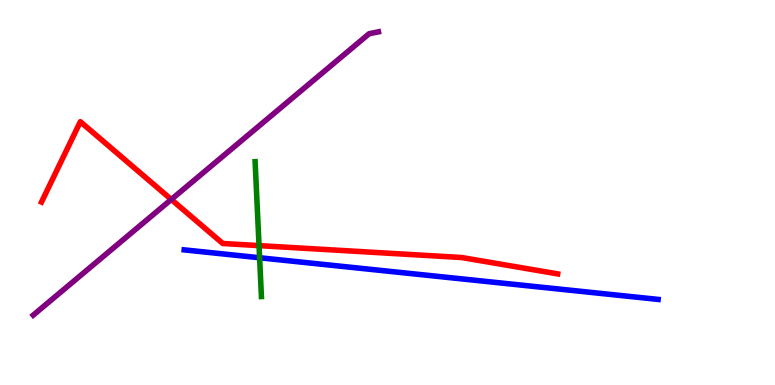[{'lines': ['blue', 'red'], 'intersections': []}, {'lines': ['green', 'red'], 'intersections': [{'x': 3.34, 'y': 3.62}]}, {'lines': ['purple', 'red'], 'intersections': [{'x': 2.21, 'y': 4.82}]}, {'lines': ['blue', 'green'], 'intersections': [{'x': 3.35, 'y': 3.31}]}, {'lines': ['blue', 'purple'], 'intersections': []}, {'lines': ['green', 'purple'], 'intersections': []}]